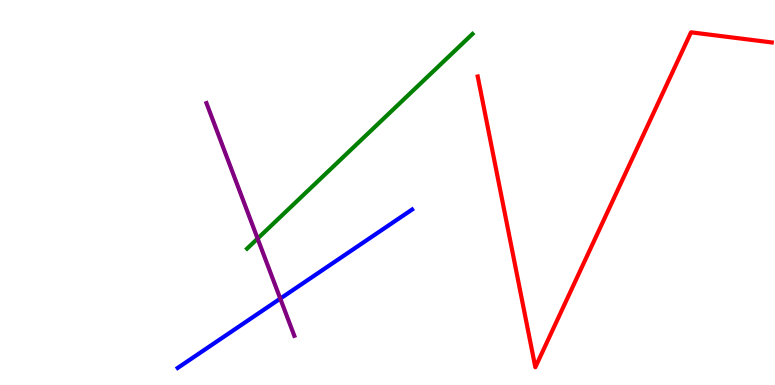[{'lines': ['blue', 'red'], 'intersections': []}, {'lines': ['green', 'red'], 'intersections': []}, {'lines': ['purple', 'red'], 'intersections': []}, {'lines': ['blue', 'green'], 'intersections': []}, {'lines': ['blue', 'purple'], 'intersections': [{'x': 3.62, 'y': 2.24}]}, {'lines': ['green', 'purple'], 'intersections': [{'x': 3.32, 'y': 3.8}]}]